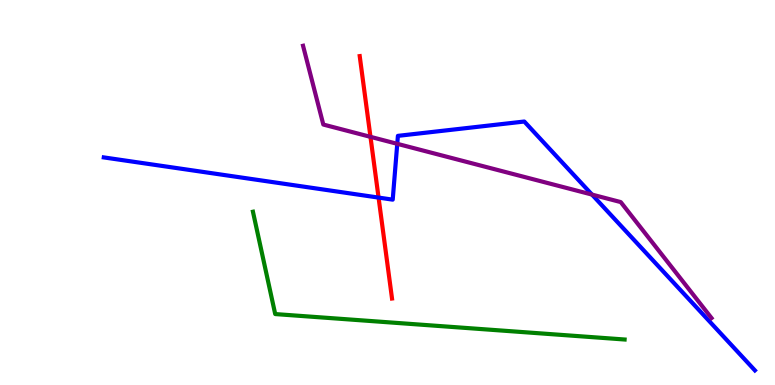[{'lines': ['blue', 'red'], 'intersections': [{'x': 4.88, 'y': 4.87}]}, {'lines': ['green', 'red'], 'intersections': []}, {'lines': ['purple', 'red'], 'intersections': [{'x': 4.78, 'y': 6.45}]}, {'lines': ['blue', 'green'], 'intersections': []}, {'lines': ['blue', 'purple'], 'intersections': [{'x': 5.13, 'y': 6.26}, {'x': 7.64, 'y': 4.95}]}, {'lines': ['green', 'purple'], 'intersections': []}]